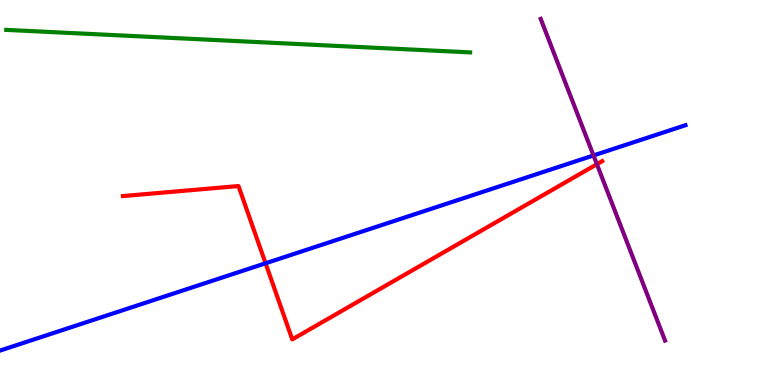[{'lines': ['blue', 'red'], 'intersections': [{'x': 3.43, 'y': 3.16}]}, {'lines': ['green', 'red'], 'intersections': []}, {'lines': ['purple', 'red'], 'intersections': [{'x': 7.7, 'y': 5.73}]}, {'lines': ['blue', 'green'], 'intersections': []}, {'lines': ['blue', 'purple'], 'intersections': [{'x': 7.66, 'y': 5.96}]}, {'lines': ['green', 'purple'], 'intersections': []}]